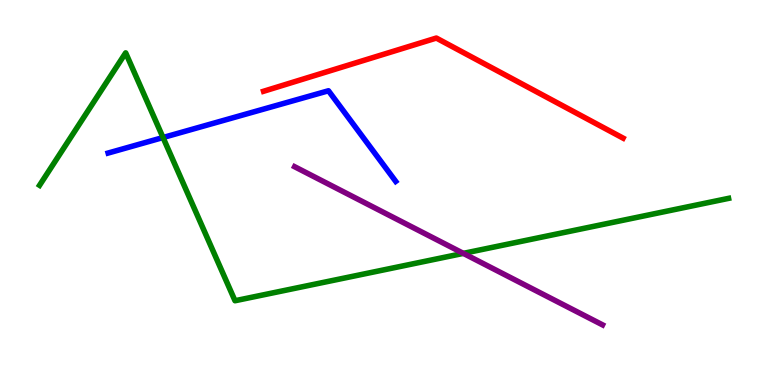[{'lines': ['blue', 'red'], 'intersections': []}, {'lines': ['green', 'red'], 'intersections': []}, {'lines': ['purple', 'red'], 'intersections': []}, {'lines': ['blue', 'green'], 'intersections': [{'x': 2.1, 'y': 6.43}]}, {'lines': ['blue', 'purple'], 'intersections': []}, {'lines': ['green', 'purple'], 'intersections': [{'x': 5.98, 'y': 3.42}]}]